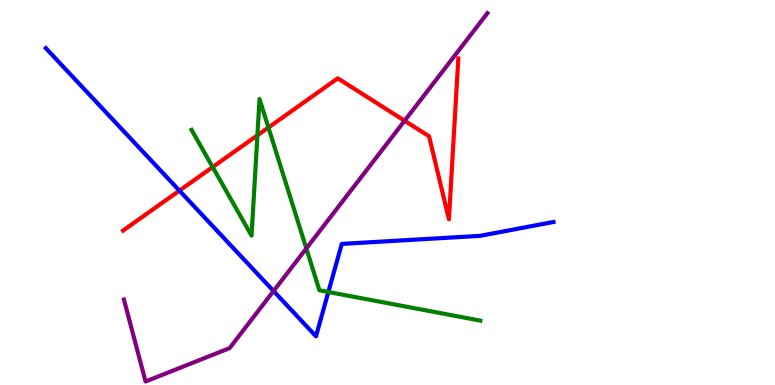[{'lines': ['blue', 'red'], 'intersections': [{'x': 2.32, 'y': 5.05}]}, {'lines': ['green', 'red'], 'intersections': [{'x': 2.74, 'y': 5.66}, {'x': 3.32, 'y': 6.49}, {'x': 3.46, 'y': 6.69}]}, {'lines': ['purple', 'red'], 'intersections': [{'x': 5.22, 'y': 6.86}]}, {'lines': ['blue', 'green'], 'intersections': [{'x': 4.24, 'y': 2.42}]}, {'lines': ['blue', 'purple'], 'intersections': [{'x': 3.53, 'y': 2.44}]}, {'lines': ['green', 'purple'], 'intersections': [{'x': 3.95, 'y': 3.55}]}]